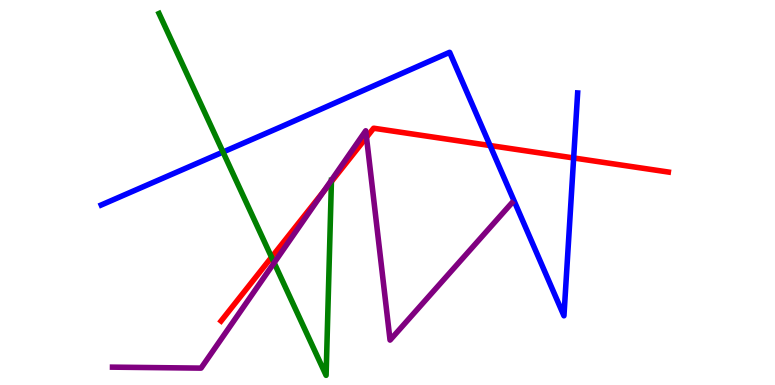[{'lines': ['blue', 'red'], 'intersections': [{'x': 6.32, 'y': 6.22}, {'x': 7.4, 'y': 5.9}]}, {'lines': ['green', 'red'], 'intersections': [{'x': 3.5, 'y': 3.32}, {'x': 4.28, 'y': 5.28}]}, {'lines': ['purple', 'red'], 'intersections': [{'x': 4.18, 'y': 5.03}, {'x': 4.73, 'y': 6.43}]}, {'lines': ['blue', 'green'], 'intersections': [{'x': 2.88, 'y': 6.05}]}, {'lines': ['blue', 'purple'], 'intersections': []}, {'lines': ['green', 'purple'], 'intersections': [{'x': 3.54, 'y': 3.17}]}]